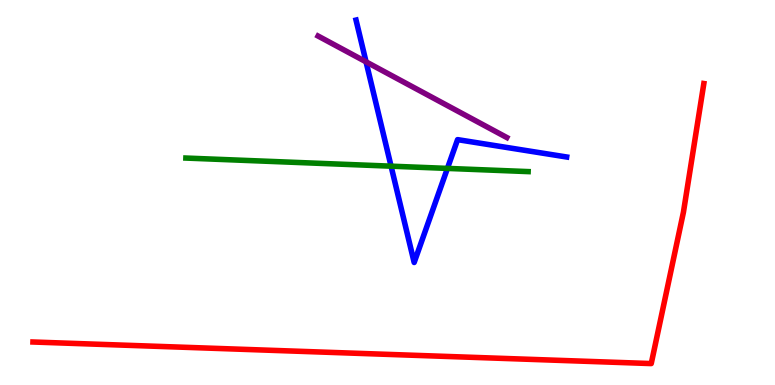[{'lines': ['blue', 'red'], 'intersections': []}, {'lines': ['green', 'red'], 'intersections': []}, {'lines': ['purple', 'red'], 'intersections': []}, {'lines': ['blue', 'green'], 'intersections': [{'x': 5.05, 'y': 5.68}, {'x': 5.77, 'y': 5.63}]}, {'lines': ['blue', 'purple'], 'intersections': [{'x': 4.72, 'y': 8.39}]}, {'lines': ['green', 'purple'], 'intersections': []}]